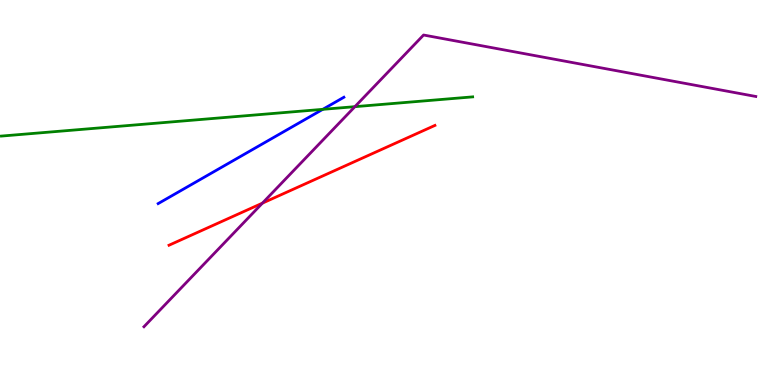[{'lines': ['blue', 'red'], 'intersections': []}, {'lines': ['green', 'red'], 'intersections': []}, {'lines': ['purple', 'red'], 'intersections': [{'x': 3.39, 'y': 4.72}]}, {'lines': ['blue', 'green'], 'intersections': [{'x': 4.16, 'y': 7.16}]}, {'lines': ['blue', 'purple'], 'intersections': []}, {'lines': ['green', 'purple'], 'intersections': [{'x': 4.58, 'y': 7.23}]}]